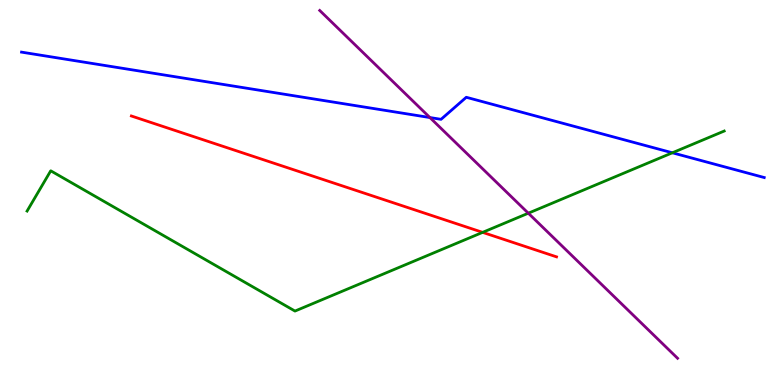[{'lines': ['blue', 'red'], 'intersections': []}, {'lines': ['green', 'red'], 'intersections': [{'x': 6.23, 'y': 3.96}]}, {'lines': ['purple', 'red'], 'intersections': []}, {'lines': ['blue', 'green'], 'intersections': [{'x': 8.68, 'y': 6.03}]}, {'lines': ['blue', 'purple'], 'intersections': [{'x': 5.55, 'y': 6.95}]}, {'lines': ['green', 'purple'], 'intersections': [{'x': 6.82, 'y': 4.46}]}]